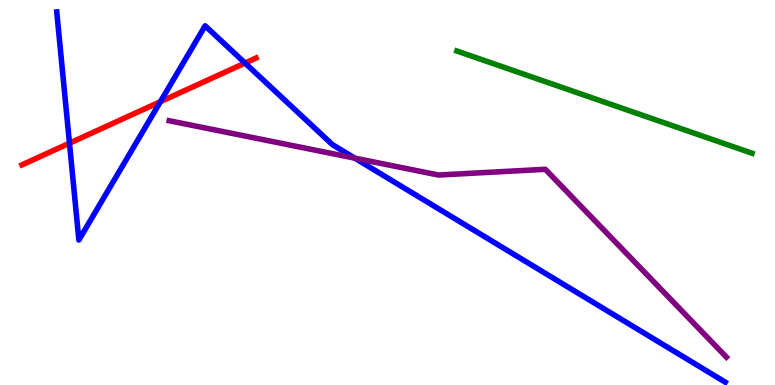[{'lines': ['blue', 'red'], 'intersections': [{'x': 0.896, 'y': 6.28}, {'x': 2.07, 'y': 7.36}, {'x': 3.16, 'y': 8.36}]}, {'lines': ['green', 'red'], 'intersections': []}, {'lines': ['purple', 'red'], 'intersections': []}, {'lines': ['blue', 'green'], 'intersections': []}, {'lines': ['blue', 'purple'], 'intersections': [{'x': 4.58, 'y': 5.89}]}, {'lines': ['green', 'purple'], 'intersections': []}]